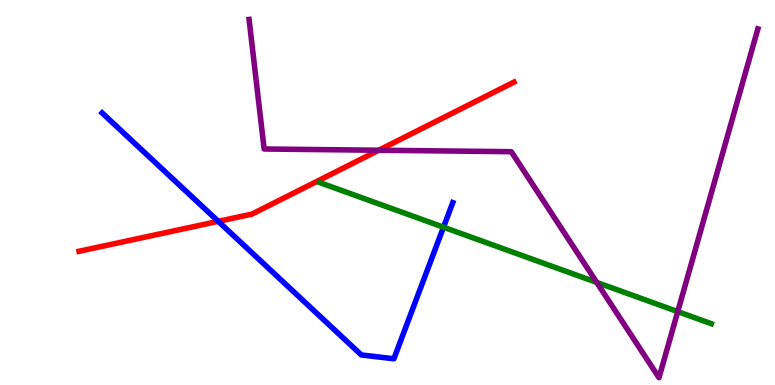[{'lines': ['blue', 'red'], 'intersections': [{'x': 2.82, 'y': 4.25}]}, {'lines': ['green', 'red'], 'intersections': []}, {'lines': ['purple', 'red'], 'intersections': [{'x': 4.89, 'y': 6.1}]}, {'lines': ['blue', 'green'], 'intersections': [{'x': 5.72, 'y': 4.1}]}, {'lines': ['blue', 'purple'], 'intersections': []}, {'lines': ['green', 'purple'], 'intersections': [{'x': 7.7, 'y': 2.66}, {'x': 8.75, 'y': 1.91}]}]